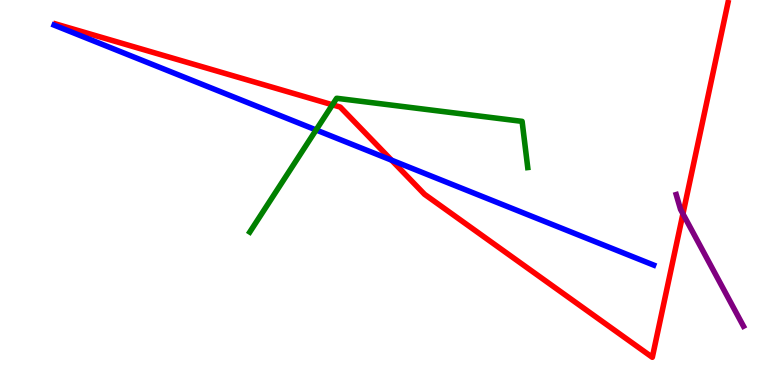[{'lines': ['blue', 'red'], 'intersections': [{'x': 5.05, 'y': 5.84}]}, {'lines': ['green', 'red'], 'intersections': [{'x': 4.29, 'y': 7.28}]}, {'lines': ['purple', 'red'], 'intersections': [{'x': 8.81, 'y': 4.45}]}, {'lines': ['blue', 'green'], 'intersections': [{'x': 4.08, 'y': 6.62}]}, {'lines': ['blue', 'purple'], 'intersections': []}, {'lines': ['green', 'purple'], 'intersections': []}]